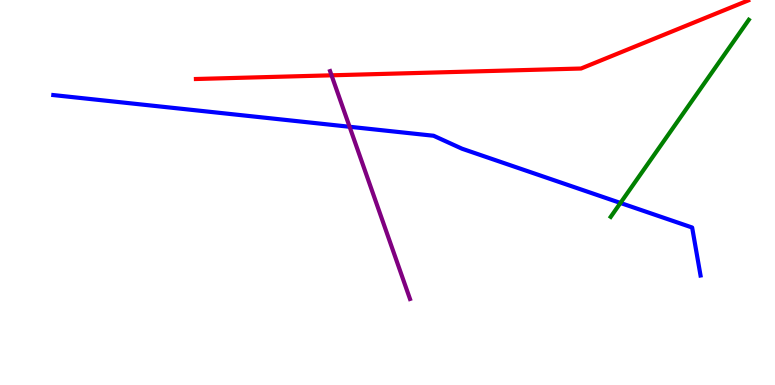[{'lines': ['blue', 'red'], 'intersections': []}, {'lines': ['green', 'red'], 'intersections': []}, {'lines': ['purple', 'red'], 'intersections': [{'x': 4.28, 'y': 8.04}]}, {'lines': ['blue', 'green'], 'intersections': [{'x': 8.01, 'y': 4.73}]}, {'lines': ['blue', 'purple'], 'intersections': [{'x': 4.51, 'y': 6.71}]}, {'lines': ['green', 'purple'], 'intersections': []}]